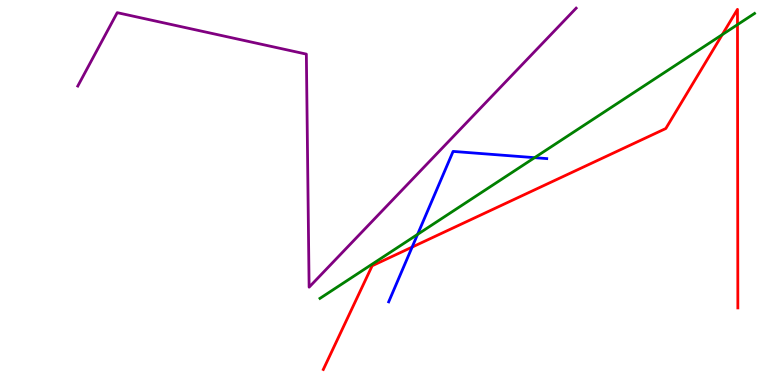[{'lines': ['blue', 'red'], 'intersections': [{'x': 5.32, 'y': 3.58}]}, {'lines': ['green', 'red'], 'intersections': [{'x': 9.32, 'y': 9.1}, {'x': 9.52, 'y': 9.36}]}, {'lines': ['purple', 'red'], 'intersections': []}, {'lines': ['blue', 'green'], 'intersections': [{'x': 5.39, 'y': 3.91}, {'x': 6.9, 'y': 5.9}]}, {'lines': ['blue', 'purple'], 'intersections': []}, {'lines': ['green', 'purple'], 'intersections': []}]